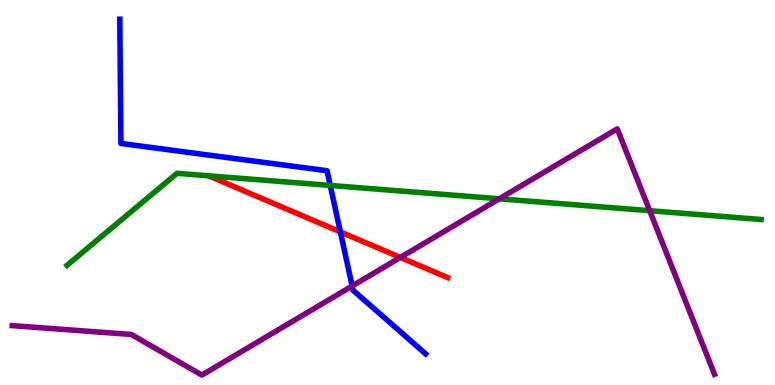[{'lines': ['blue', 'red'], 'intersections': [{'x': 4.39, 'y': 3.98}]}, {'lines': ['green', 'red'], 'intersections': []}, {'lines': ['purple', 'red'], 'intersections': [{'x': 5.17, 'y': 3.31}]}, {'lines': ['blue', 'green'], 'intersections': [{'x': 4.26, 'y': 5.18}]}, {'lines': ['blue', 'purple'], 'intersections': [{'x': 4.54, 'y': 2.57}]}, {'lines': ['green', 'purple'], 'intersections': [{'x': 6.44, 'y': 4.84}, {'x': 8.38, 'y': 4.53}]}]